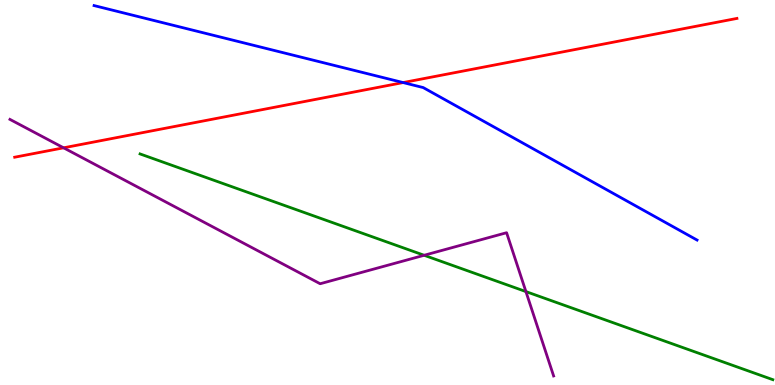[{'lines': ['blue', 'red'], 'intersections': [{'x': 5.2, 'y': 7.86}]}, {'lines': ['green', 'red'], 'intersections': []}, {'lines': ['purple', 'red'], 'intersections': [{'x': 0.82, 'y': 6.16}]}, {'lines': ['blue', 'green'], 'intersections': []}, {'lines': ['blue', 'purple'], 'intersections': []}, {'lines': ['green', 'purple'], 'intersections': [{'x': 5.47, 'y': 3.37}, {'x': 6.79, 'y': 2.43}]}]